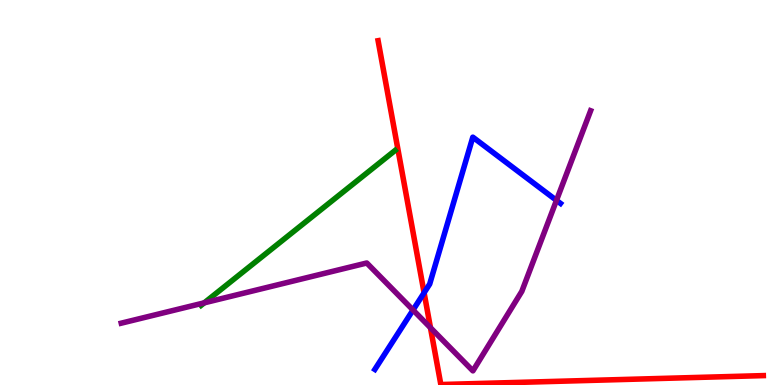[{'lines': ['blue', 'red'], 'intersections': [{'x': 5.47, 'y': 2.4}]}, {'lines': ['green', 'red'], 'intersections': []}, {'lines': ['purple', 'red'], 'intersections': [{'x': 5.55, 'y': 1.49}]}, {'lines': ['blue', 'green'], 'intersections': []}, {'lines': ['blue', 'purple'], 'intersections': [{'x': 5.33, 'y': 1.95}, {'x': 7.18, 'y': 4.8}]}, {'lines': ['green', 'purple'], 'intersections': [{'x': 2.64, 'y': 2.13}]}]